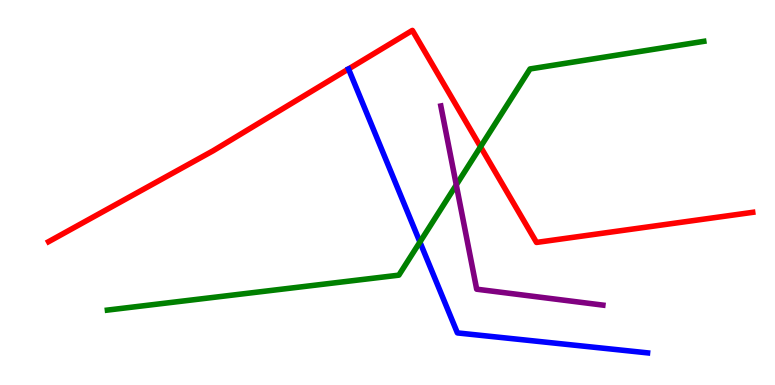[{'lines': ['blue', 'red'], 'intersections': [{'x': 4.5, 'y': 8.21}]}, {'lines': ['green', 'red'], 'intersections': [{'x': 6.2, 'y': 6.19}]}, {'lines': ['purple', 'red'], 'intersections': []}, {'lines': ['blue', 'green'], 'intersections': [{'x': 5.42, 'y': 3.71}]}, {'lines': ['blue', 'purple'], 'intersections': []}, {'lines': ['green', 'purple'], 'intersections': [{'x': 5.89, 'y': 5.2}]}]